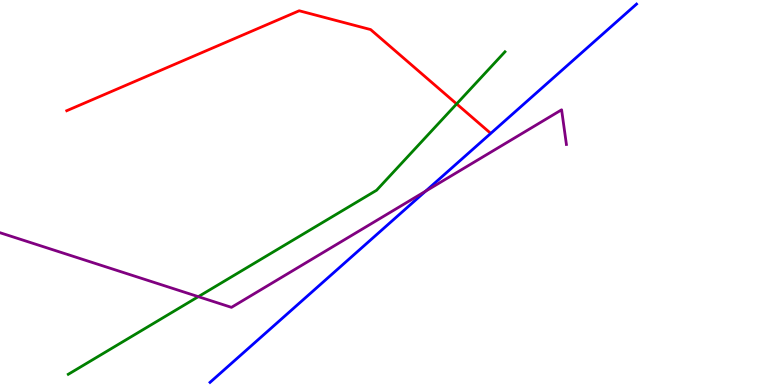[{'lines': ['blue', 'red'], 'intersections': []}, {'lines': ['green', 'red'], 'intersections': [{'x': 5.89, 'y': 7.3}]}, {'lines': ['purple', 'red'], 'intersections': []}, {'lines': ['blue', 'green'], 'intersections': []}, {'lines': ['blue', 'purple'], 'intersections': [{'x': 5.49, 'y': 5.03}]}, {'lines': ['green', 'purple'], 'intersections': [{'x': 2.56, 'y': 2.29}]}]